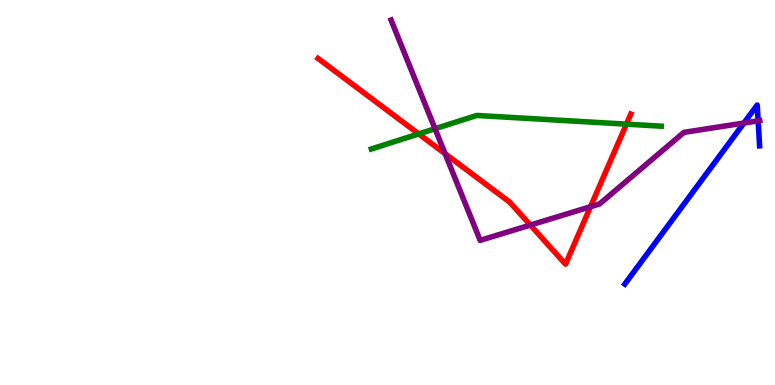[{'lines': ['blue', 'red'], 'intersections': []}, {'lines': ['green', 'red'], 'intersections': [{'x': 5.4, 'y': 6.52}, {'x': 8.08, 'y': 6.78}]}, {'lines': ['purple', 'red'], 'intersections': [{'x': 5.74, 'y': 6.01}, {'x': 6.84, 'y': 4.15}, {'x': 7.62, 'y': 4.63}]}, {'lines': ['blue', 'green'], 'intersections': []}, {'lines': ['blue', 'purple'], 'intersections': [{'x': 9.6, 'y': 6.8}, {'x': 9.78, 'y': 6.86}]}, {'lines': ['green', 'purple'], 'intersections': [{'x': 5.61, 'y': 6.66}]}]